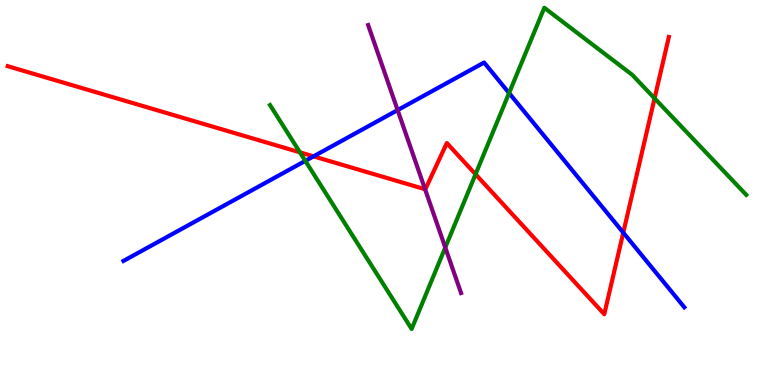[{'lines': ['blue', 'red'], 'intersections': [{'x': 4.05, 'y': 5.94}, {'x': 8.04, 'y': 3.96}]}, {'lines': ['green', 'red'], 'intersections': [{'x': 3.87, 'y': 6.04}, {'x': 6.14, 'y': 5.47}, {'x': 8.45, 'y': 7.45}]}, {'lines': ['purple', 'red'], 'intersections': [{'x': 5.48, 'y': 5.08}]}, {'lines': ['blue', 'green'], 'intersections': [{'x': 3.94, 'y': 5.82}, {'x': 6.57, 'y': 7.58}]}, {'lines': ['blue', 'purple'], 'intersections': [{'x': 5.13, 'y': 7.14}]}, {'lines': ['green', 'purple'], 'intersections': [{'x': 5.75, 'y': 3.57}]}]